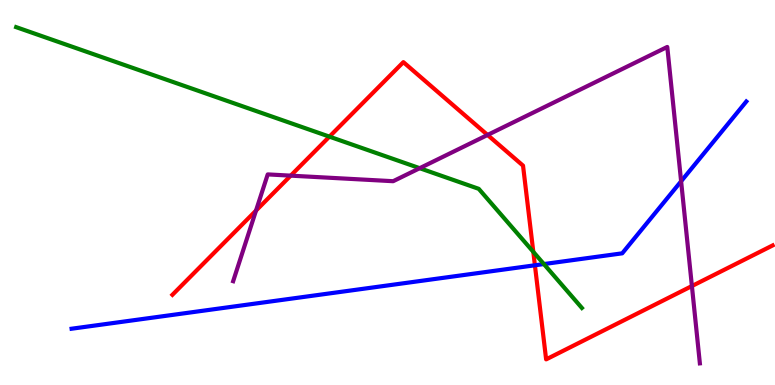[{'lines': ['blue', 'red'], 'intersections': [{'x': 6.9, 'y': 3.11}]}, {'lines': ['green', 'red'], 'intersections': [{'x': 4.25, 'y': 6.45}, {'x': 6.88, 'y': 3.46}]}, {'lines': ['purple', 'red'], 'intersections': [{'x': 3.3, 'y': 4.53}, {'x': 3.75, 'y': 5.44}, {'x': 6.29, 'y': 6.49}, {'x': 8.93, 'y': 2.57}]}, {'lines': ['blue', 'green'], 'intersections': [{'x': 7.02, 'y': 3.14}]}, {'lines': ['blue', 'purple'], 'intersections': [{'x': 8.79, 'y': 5.29}]}, {'lines': ['green', 'purple'], 'intersections': [{'x': 5.42, 'y': 5.63}]}]